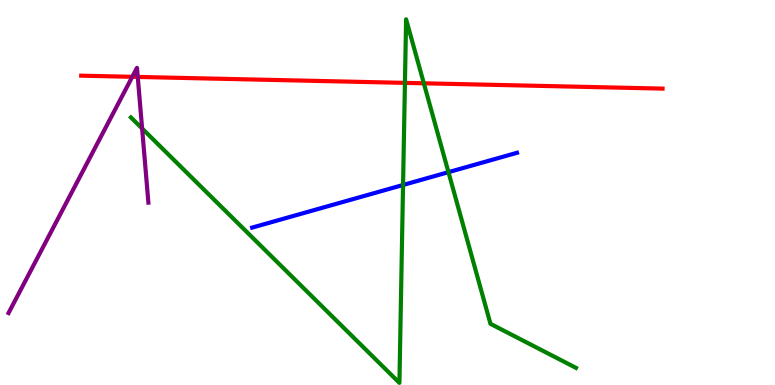[{'lines': ['blue', 'red'], 'intersections': []}, {'lines': ['green', 'red'], 'intersections': [{'x': 5.22, 'y': 7.85}, {'x': 5.47, 'y': 7.84}]}, {'lines': ['purple', 'red'], 'intersections': [{'x': 1.71, 'y': 8.0}, {'x': 1.78, 'y': 8.0}]}, {'lines': ['blue', 'green'], 'intersections': [{'x': 5.2, 'y': 5.2}, {'x': 5.79, 'y': 5.53}]}, {'lines': ['blue', 'purple'], 'intersections': []}, {'lines': ['green', 'purple'], 'intersections': [{'x': 1.83, 'y': 6.66}]}]